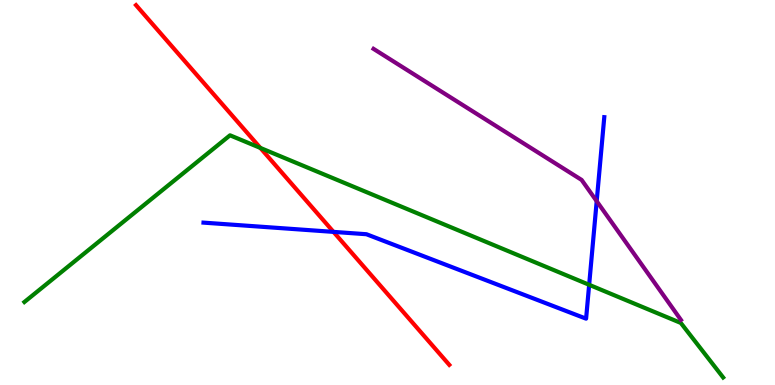[{'lines': ['blue', 'red'], 'intersections': [{'x': 4.3, 'y': 3.98}]}, {'lines': ['green', 'red'], 'intersections': [{'x': 3.36, 'y': 6.16}]}, {'lines': ['purple', 'red'], 'intersections': []}, {'lines': ['blue', 'green'], 'intersections': [{'x': 7.6, 'y': 2.6}]}, {'lines': ['blue', 'purple'], 'intersections': [{'x': 7.7, 'y': 4.77}]}, {'lines': ['green', 'purple'], 'intersections': []}]